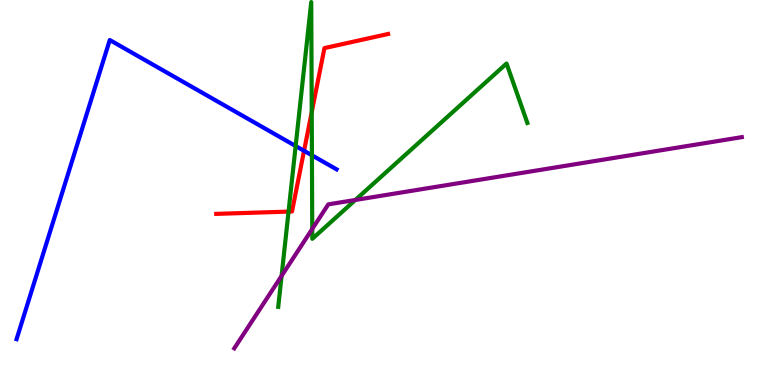[{'lines': ['blue', 'red'], 'intersections': [{'x': 3.92, 'y': 6.08}]}, {'lines': ['green', 'red'], 'intersections': [{'x': 3.72, 'y': 4.5}, {'x': 4.02, 'y': 7.09}]}, {'lines': ['purple', 'red'], 'intersections': []}, {'lines': ['blue', 'green'], 'intersections': [{'x': 3.81, 'y': 6.21}, {'x': 4.02, 'y': 5.97}]}, {'lines': ['blue', 'purple'], 'intersections': []}, {'lines': ['green', 'purple'], 'intersections': [{'x': 3.63, 'y': 2.83}, {'x': 4.03, 'y': 4.05}, {'x': 4.59, 'y': 4.81}]}]